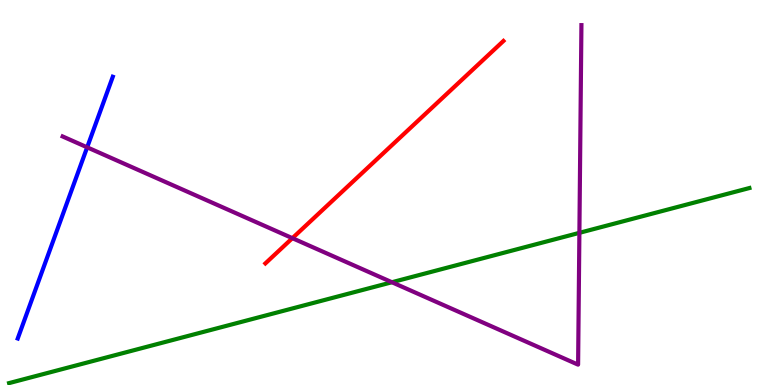[{'lines': ['blue', 'red'], 'intersections': []}, {'lines': ['green', 'red'], 'intersections': []}, {'lines': ['purple', 'red'], 'intersections': [{'x': 3.77, 'y': 3.81}]}, {'lines': ['blue', 'green'], 'intersections': []}, {'lines': ['blue', 'purple'], 'intersections': [{'x': 1.12, 'y': 6.17}]}, {'lines': ['green', 'purple'], 'intersections': [{'x': 5.06, 'y': 2.67}, {'x': 7.48, 'y': 3.95}]}]